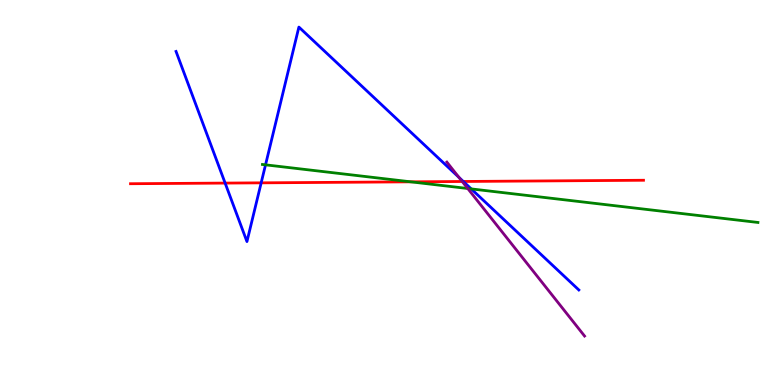[{'lines': ['blue', 'red'], 'intersections': [{'x': 2.9, 'y': 5.24}, {'x': 3.37, 'y': 5.25}, {'x': 5.98, 'y': 5.29}]}, {'lines': ['green', 'red'], 'intersections': [{'x': 5.3, 'y': 5.28}]}, {'lines': ['purple', 'red'], 'intersections': [{'x': 5.96, 'y': 5.29}]}, {'lines': ['blue', 'green'], 'intersections': [{'x': 3.43, 'y': 5.72}, {'x': 6.08, 'y': 5.09}]}, {'lines': ['blue', 'purple'], 'intersections': [{'x': 5.92, 'y': 5.39}]}, {'lines': ['green', 'purple'], 'intersections': [{'x': 6.04, 'y': 5.1}]}]